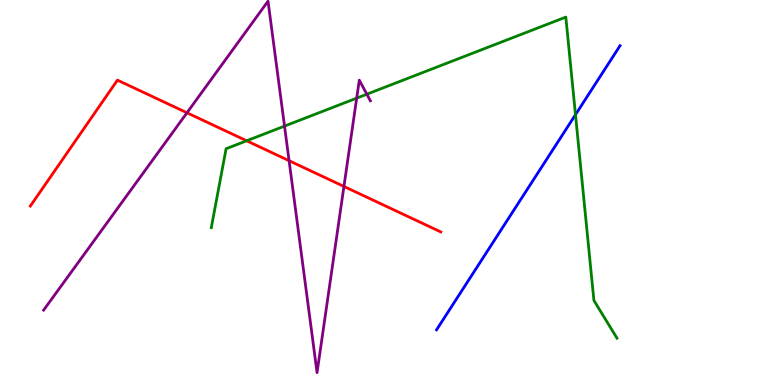[{'lines': ['blue', 'red'], 'intersections': []}, {'lines': ['green', 'red'], 'intersections': [{'x': 3.18, 'y': 6.34}]}, {'lines': ['purple', 'red'], 'intersections': [{'x': 2.41, 'y': 7.07}, {'x': 3.73, 'y': 5.83}, {'x': 4.44, 'y': 5.16}]}, {'lines': ['blue', 'green'], 'intersections': [{'x': 7.43, 'y': 7.02}]}, {'lines': ['blue', 'purple'], 'intersections': []}, {'lines': ['green', 'purple'], 'intersections': [{'x': 3.67, 'y': 6.72}, {'x': 4.6, 'y': 7.45}, {'x': 4.73, 'y': 7.55}]}]